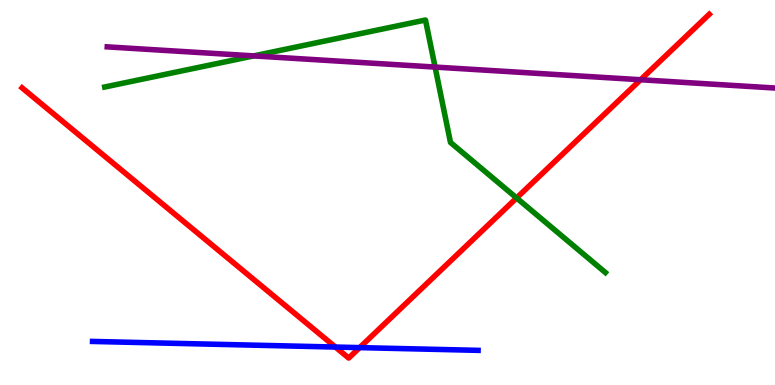[{'lines': ['blue', 'red'], 'intersections': [{'x': 4.33, 'y': 0.986}, {'x': 4.64, 'y': 0.971}]}, {'lines': ['green', 'red'], 'intersections': [{'x': 6.67, 'y': 4.86}]}, {'lines': ['purple', 'red'], 'intersections': [{'x': 8.27, 'y': 7.93}]}, {'lines': ['blue', 'green'], 'intersections': []}, {'lines': ['blue', 'purple'], 'intersections': []}, {'lines': ['green', 'purple'], 'intersections': [{'x': 3.27, 'y': 8.55}, {'x': 5.61, 'y': 8.26}]}]